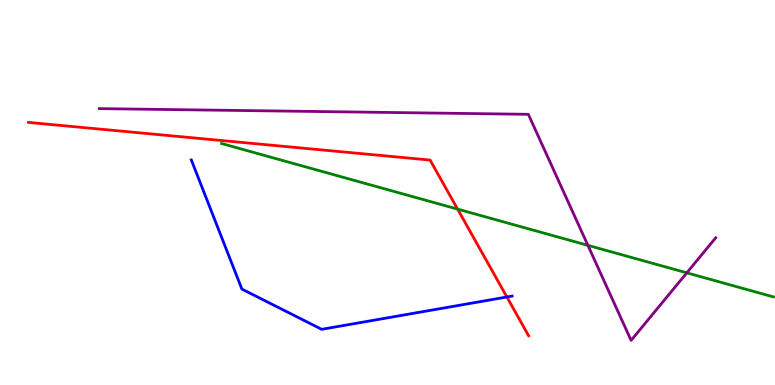[{'lines': ['blue', 'red'], 'intersections': [{'x': 6.54, 'y': 2.29}]}, {'lines': ['green', 'red'], 'intersections': [{'x': 5.9, 'y': 4.57}]}, {'lines': ['purple', 'red'], 'intersections': []}, {'lines': ['blue', 'green'], 'intersections': []}, {'lines': ['blue', 'purple'], 'intersections': []}, {'lines': ['green', 'purple'], 'intersections': [{'x': 7.59, 'y': 3.63}, {'x': 8.86, 'y': 2.91}]}]